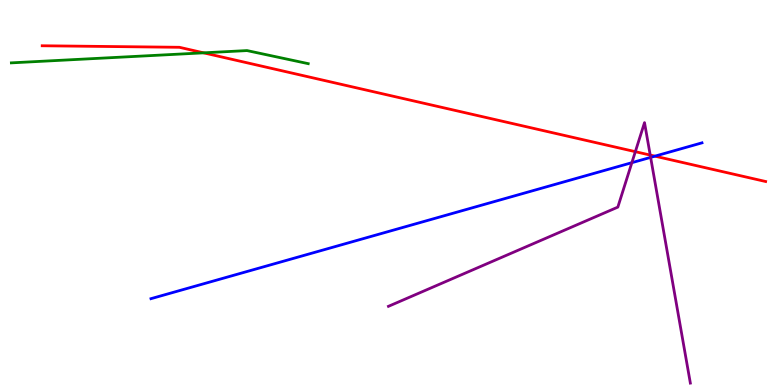[{'lines': ['blue', 'red'], 'intersections': [{'x': 8.45, 'y': 5.94}]}, {'lines': ['green', 'red'], 'intersections': [{'x': 2.63, 'y': 8.63}]}, {'lines': ['purple', 'red'], 'intersections': [{'x': 8.2, 'y': 6.06}, {'x': 8.39, 'y': 5.97}]}, {'lines': ['blue', 'green'], 'intersections': []}, {'lines': ['blue', 'purple'], 'intersections': [{'x': 8.15, 'y': 5.77}, {'x': 8.4, 'y': 5.91}]}, {'lines': ['green', 'purple'], 'intersections': []}]